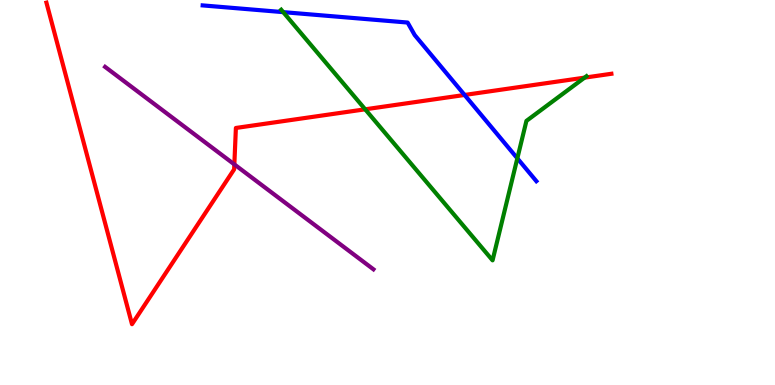[{'lines': ['blue', 'red'], 'intersections': [{'x': 5.99, 'y': 7.53}]}, {'lines': ['green', 'red'], 'intersections': [{'x': 4.71, 'y': 7.16}, {'x': 7.54, 'y': 7.98}]}, {'lines': ['purple', 'red'], 'intersections': [{'x': 3.02, 'y': 5.73}]}, {'lines': ['blue', 'green'], 'intersections': [{'x': 3.65, 'y': 9.68}, {'x': 6.68, 'y': 5.89}]}, {'lines': ['blue', 'purple'], 'intersections': []}, {'lines': ['green', 'purple'], 'intersections': []}]